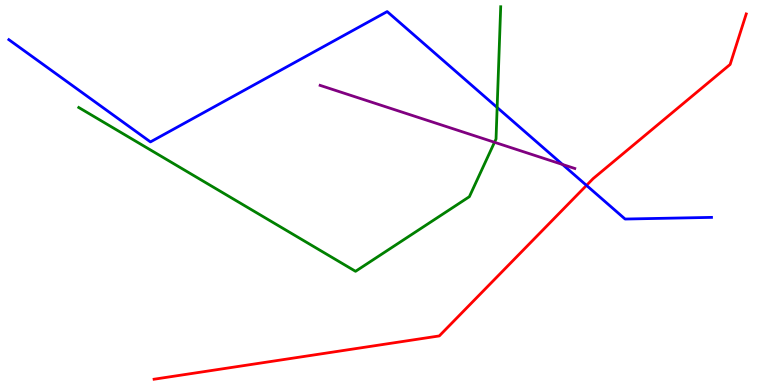[{'lines': ['blue', 'red'], 'intersections': [{'x': 7.57, 'y': 5.18}]}, {'lines': ['green', 'red'], 'intersections': []}, {'lines': ['purple', 'red'], 'intersections': []}, {'lines': ['blue', 'green'], 'intersections': [{'x': 6.41, 'y': 7.21}]}, {'lines': ['blue', 'purple'], 'intersections': [{'x': 7.26, 'y': 5.73}]}, {'lines': ['green', 'purple'], 'intersections': [{'x': 6.38, 'y': 6.3}]}]